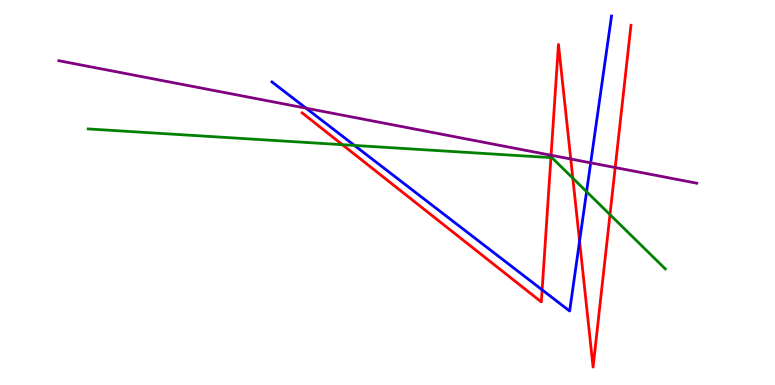[{'lines': ['blue', 'red'], 'intersections': [{'x': 7.0, 'y': 2.47}, {'x': 7.48, 'y': 3.74}]}, {'lines': ['green', 'red'], 'intersections': [{'x': 4.42, 'y': 6.24}, {'x': 7.11, 'y': 5.91}, {'x': 7.39, 'y': 5.37}, {'x': 7.87, 'y': 4.43}]}, {'lines': ['purple', 'red'], 'intersections': [{'x': 7.11, 'y': 5.97}, {'x': 7.36, 'y': 5.87}, {'x': 7.94, 'y': 5.65}]}, {'lines': ['blue', 'green'], 'intersections': [{'x': 4.57, 'y': 6.22}, {'x': 7.57, 'y': 5.02}]}, {'lines': ['blue', 'purple'], 'intersections': [{'x': 3.95, 'y': 7.19}, {'x': 7.62, 'y': 5.77}]}, {'lines': ['green', 'purple'], 'intersections': []}]